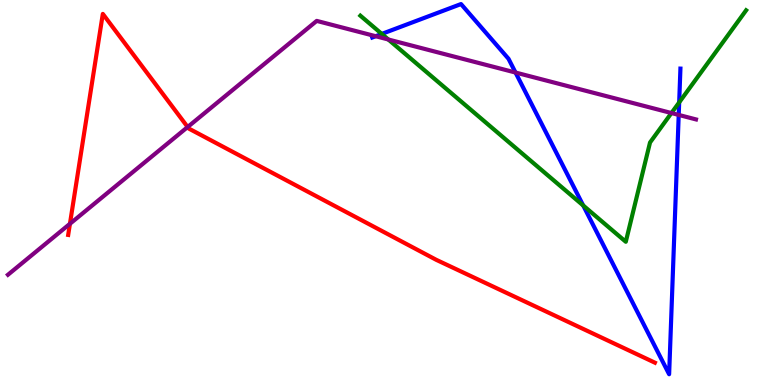[{'lines': ['blue', 'red'], 'intersections': []}, {'lines': ['green', 'red'], 'intersections': []}, {'lines': ['purple', 'red'], 'intersections': [{'x': 0.902, 'y': 4.19}, {'x': 2.42, 'y': 6.7}]}, {'lines': ['blue', 'green'], 'intersections': [{'x': 4.93, 'y': 9.12}, {'x': 7.53, 'y': 4.66}, {'x': 8.76, 'y': 7.34}]}, {'lines': ['blue', 'purple'], 'intersections': [{'x': 4.85, 'y': 9.06}, {'x': 6.65, 'y': 8.12}, {'x': 8.76, 'y': 7.01}]}, {'lines': ['green', 'purple'], 'intersections': [{'x': 5.01, 'y': 8.97}, {'x': 8.66, 'y': 7.06}]}]